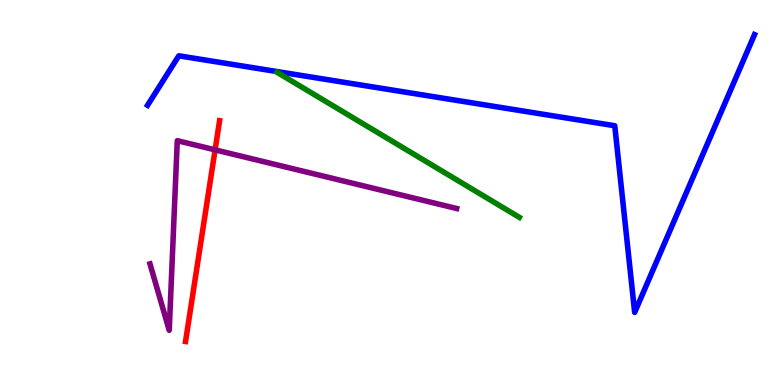[{'lines': ['blue', 'red'], 'intersections': []}, {'lines': ['green', 'red'], 'intersections': []}, {'lines': ['purple', 'red'], 'intersections': [{'x': 2.78, 'y': 6.11}]}, {'lines': ['blue', 'green'], 'intersections': []}, {'lines': ['blue', 'purple'], 'intersections': []}, {'lines': ['green', 'purple'], 'intersections': []}]